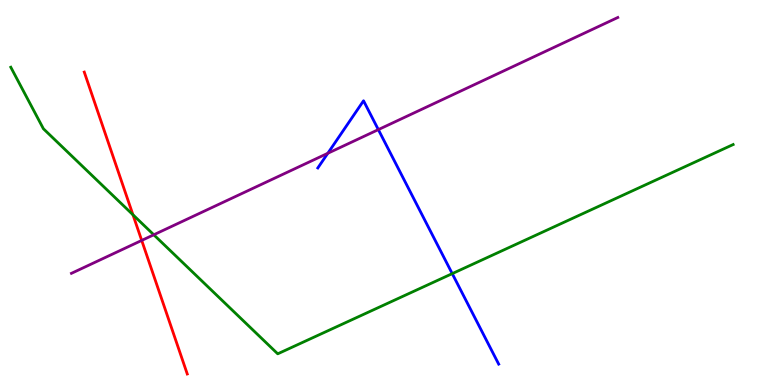[{'lines': ['blue', 'red'], 'intersections': []}, {'lines': ['green', 'red'], 'intersections': [{'x': 1.72, 'y': 4.42}]}, {'lines': ['purple', 'red'], 'intersections': [{'x': 1.83, 'y': 3.76}]}, {'lines': ['blue', 'green'], 'intersections': [{'x': 5.84, 'y': 2.89}]}, {'lines': ['blue', 'purple'], 'intersections': [{'x': 4.23, 'y': 6.02}, {'x': 4.88, 'y': 6.63}]}, {'lines': ['green', 'purple'], 'intersections': [{'x': 1.98, 'y': 3.9}]}]